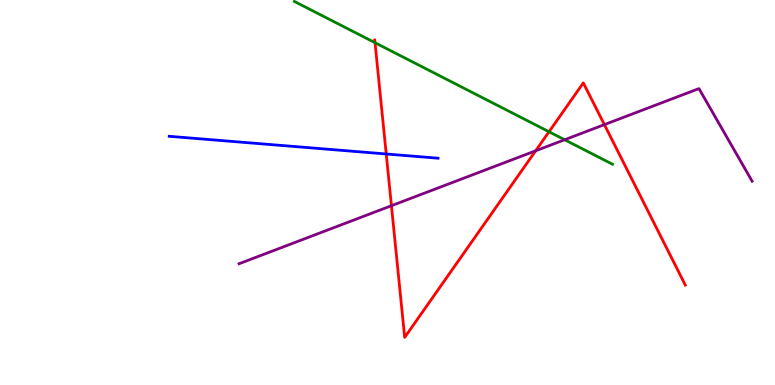[{'lines': ['blue', 'red'], 'intersections': [{'x': 4.98, 'y': 6.0}]}, {'lines': ['green', 'red'], 'intersections': [{'x': 4.84, 'y': 8.89}, {'x': 7.08, 'y': 6.58}]}, {'lines': ['purple', 'red'], 'intersections': [{'x': 5.05, 'y': 4.66}, {'x': 6.91, 'y': 6.08}, {'x': 7.8, 'y': 6.76}]}, {'lines': ['blue', 'green'], 'intersections': []}, {'lines': ['blue', 'purple'], 'intersections': []}, {'lines': ['green', 'purple'], 'intersections': [{'x': 7.29, 'y': 6.37}]}]